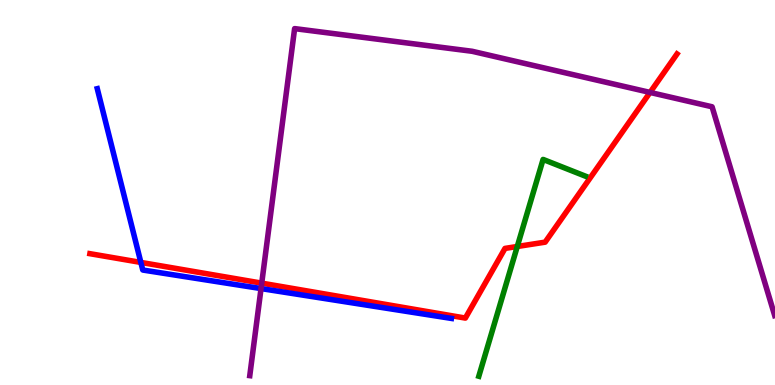[{'lines': ['blue', 'red'], 'intersections': [{'x': 1.82, 'y': 3.18}]}, {'lines': ['green', 'red'], 'intersections': [{'x': 6.67, 'y': 3.6}]}, {'lines': ['purple', 'red'], 'intersections': [{'x': 3.38, 'y': 2.65}, {'x': 8.39, 'y': 7.6}]}, {'lines': ['blue', 'green'], 'intersections': []}, {'lines': ['blue', 'purple'], 'intersections': [{'x': 3.37, 'y': 2.5}]}, {'lines': ['green', 'purple'], 'intersections': []}]